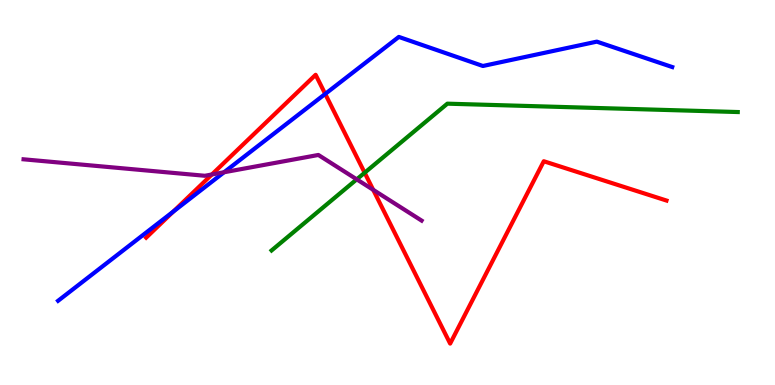[{'lines': ['blue', 'red'], 'intersections': [{'x': 2.24, 'y': 4.5}, {'x': 4.2, 'y': 7.56}]}, {'lines': ['green', 'red'], 'intersections': [{'x': 4.71, 'y': 5.51}]}, {'lines': ['purple', 'red'], 'intersections': [{'x': 2.73, 'y': 5.47}, {'x': 4.82, 'y': 5.07}]}, {'lines': ['blue', 'green'], 'intersections': []}, {'lines': ['blue', 'purple'], 'intersections': [{'x': 2.89, 'y': 5.53}]}, {'lines': ['green', 'purple'], 'intersections': [{'x': 4.6, 'y': 5.34}]}]